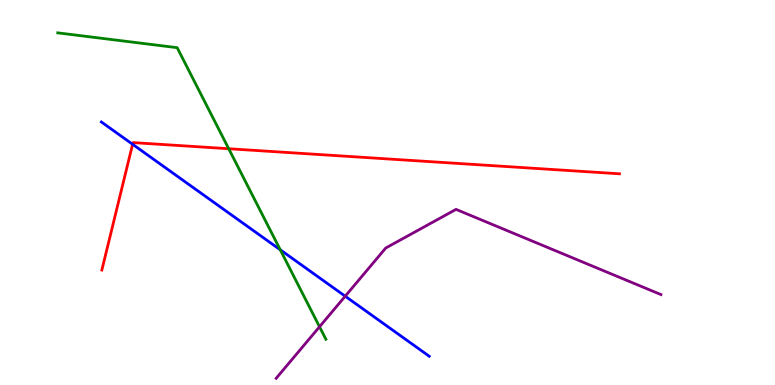[{'lines': ['blue', 'red'], 'intersections': [{'x': 1.71, 'y': 6.25}]}, {'lines': ['green', 'red'], 'intersections': [{'x': 2.95, 'y': 6.14}]}, {'lines': ['purple', 'red'], 'intersections': []}, {'lines': ['blue', 'green'], 'intersections': [{'x': 3.62, 'y': 3.51}]}, {'lines': ['blue', 'purple'], 'intersections': [{'x': 4.45, 'y': 2.31}]}, {'lines': ['green', 'purple'], 'intersections': [{'x': 4.12, 'y': 1.51}]}]